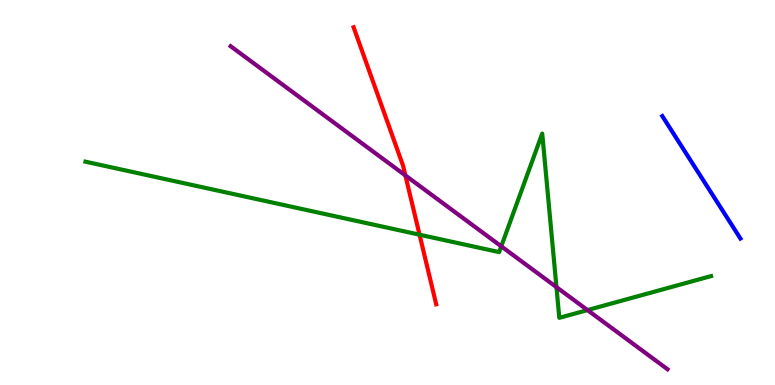[{'lines': ['blue', 'red'], 'intersections': []}, {'lines': ['green', 'red'], 'intersections': [{'x': 5.41, 'y': 3.9}]}, {'lines': ['purple', 'red'], 'intersections': [{'x': 5.23, 'y': 5.44}]}, {'lines': ['blue', 'green'], 'intersections': []}, {'lines': ['blue', 'purple'], 'intersections': []}, {'lines': ['green', 'purple'], 'intersections': [{'x': 6.47, 'y': 3.6}, {'x': 7.18, 'y': 2.54}, {'x': 7.58, 'y': 1.95}]}]